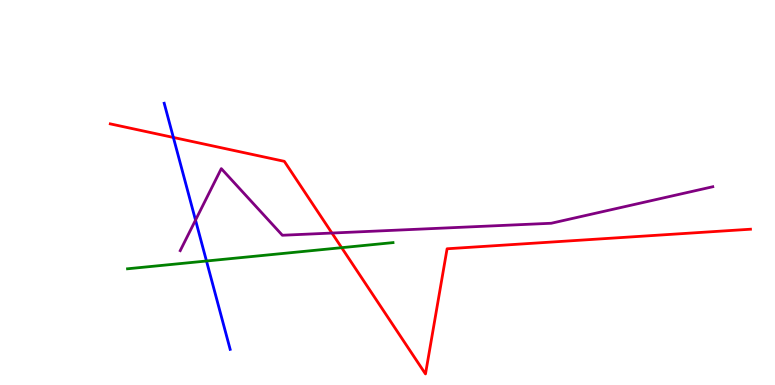[{'lines': ['blue', 'red'], 'intersections': [{'x': 2.24, 'y': 6.43}]}, {'lines': ['green', 'red'], 'intersections': [{'x': 4.41, 'y': 3.57}]}, {'lines': ['purple', 'red'], 'intersections': [{'x': 4.28, 'y': 3.95}]}, {'lines': ['blue', 'green'], 'intersections': [{'x': 2.66, 'y': 3.22}]}, {'lines': ['blue', 'purple'], 'intersections': [{'x': 2.52, 'y': 4.28}]}, {'lines': ['green', 'purple'], 'intersections': []}]